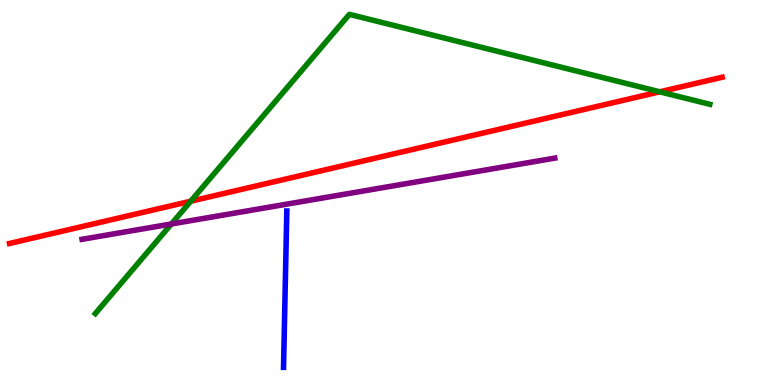[{'lines': ['blue', 'red'], 'intersections': []}, {'lines': ['green', 'red'], 'intersections': [{'x': 2.46, 'y': 4.77}, {'x': 8.51, 'y': 7.62}]}, {'lines': ['purple', 'red'], 'intersections': []}, {'lines': ['blue', 'green'], 'intersections': []}, {'lines': ['blue', 'purple'], 'intersections': []}, {'lines': ['green', 'purple'], 'intersections': [{'x': 2.21, 'y': 4.18}]}]